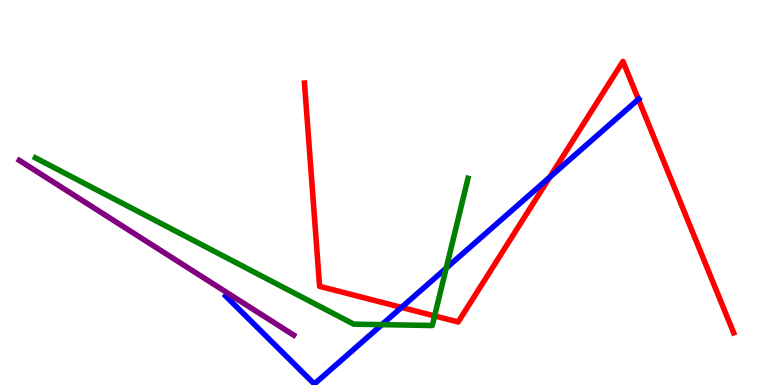[{'lines': ['blue', 'red'], 'intersections': [{'x': 5.18, 'y': 2.02}, {'x': 7.09, 'y': 5.4}, {'x': 8.24, 'y': 7.42}]}, {'lines': ['green', 'red'], 'intersections': [{'x': 5.61, 'y': 1.79}]}, {'lines': ['purple', 'red'], 'intersections': []}, {'lines': ['blue', 'green'], 'intersections': [{'x': 4.93, 'y': 1.57}, {'x': 5.76, 'y': 3.04}]}, {'lines': ['blue', 'purple'], 'intersections': []}, {'lines': ['green', 'purple'], 'intersections': []}]